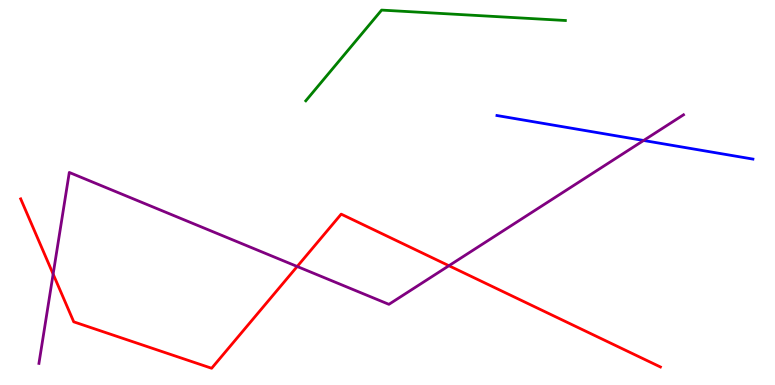[{'lines': ['blue', 'red'], 'intersections': []}, {'lines': ['green', 'red'], 'intersections': []}, {'lines': ['purple', 'red'], 'intersections': [{'x': 0.686, 'y': 2.88}, {'x': 3.83, 'y': 3.08}, {'x': 5.79, 'y': 3.1}]}, {'lines': ['blue', 'green'], 'intersections': []}, {'lines': ['blue', 'purple'], 'intersections': [{'x': 8.3, 'y': 6.35}]}, {'lines': ['green', 'purple'], 'intersections': []}]